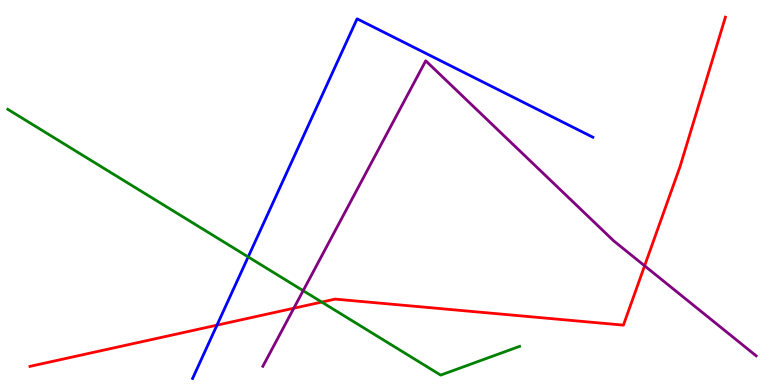[{'lines': ['blue', 'red'], 'intersections': [{'x': 2.8, 'y': 1.55}]}, {'lines': ['green', 'red'], 'intersections': [{'x': 4.15, 'y': 2.15}]}, {'lines': ['purple', 'red'], 'intersections': [{'x': 3.79, 'y': 1.99}, {'x': 8.32, 'y': 3.1}]}, {'lines': ['blue', 'green'], 'intersections': [{'x': 3.2, 'y': 3.33}]}, {'lines': ['blue', 'purple'], 'intersections': []}, {'lines': ['green', 'purple'], 'intersections': [{'x': 3.91, 'y': 2.45}]}]